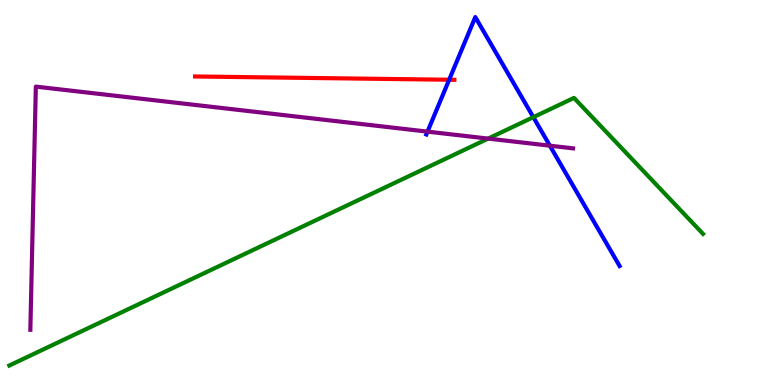[{'lines': ['blue', 'red'], 'intersections': [{'x': 5.8, 'y': 7.93}]}, {'lines': ['green', 'red'], 'intersections': []}, {'lines': ['purple', 'red'], 'intersections': []}, {'lines': ['blue', 'green'], 'intersections': [{'x': 6.88, 'y': 6.96}]}, {'lines': ['blue', 'purple'], 'intersections': [{'x': 5.52, 'y': 6.58}, {'x': 7.1, 'y': 6.22}]}, {'lines': ['green', 'purple'], 'intersections': [{'x': 6.3, 'y': 6.4}]}]